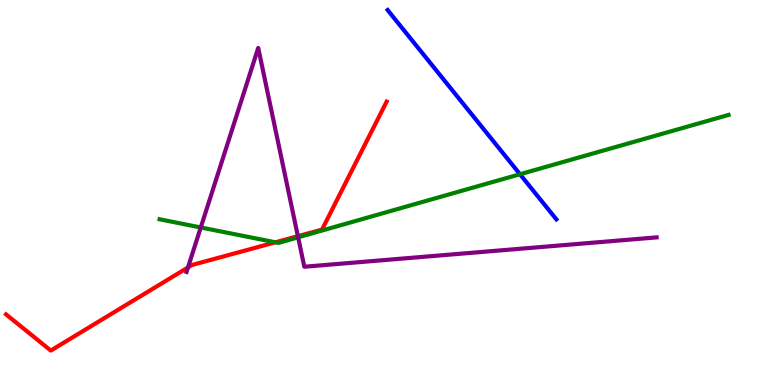[{'lines': ['blue', 'red'], 'intersections': []}, {'lines': ['green', 'red'], 'intersections': [{'x': 3.55, 'y': 3.71}]}, {'lines': ['purple', 'red'], 'intersections': [{'x': 2.43, 'y': 3.05}, {'x': 3.84, 'y': 3.87}]}, {'lines': ['blue', 'green'], 'intersections': [{'x': 6.71, 'y': 5.47}]}, {'lines': ['blue', 'purple'], 'intersections': []}, {'lines': ['green', 'purple'], 'intersections': [{'x': 2.59, 'y': 4.09}, {'x': 3.85, 'y': 3.84}]}]